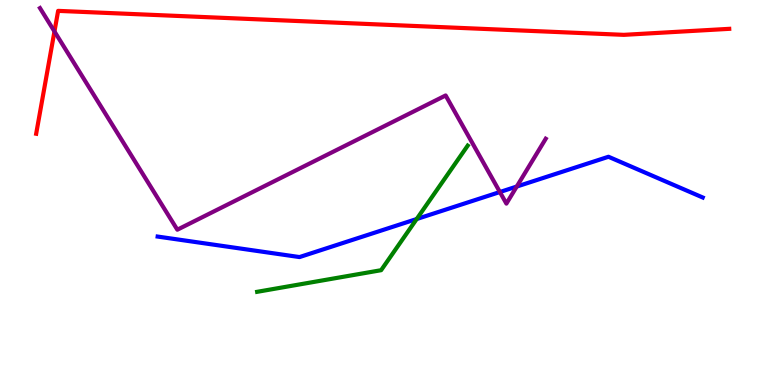[{'lines': ['blue', 'red'], 'intersections': []}, {'lines': ['green', 'red'], 'intersections': []}, {'lines': ['purple', 'red'], 'intersections': [{'x': 0.703, 'y': 9.18}]}, {'lines': ['blue', 'green'], 'intersections': [{'x': 5.38, 'y': 4.31}]}, {'lines': ['blue', 'purple'], 'intersections': [{'x': 6.45, 'y': 5.01}, {'x': 6.67, 'y': 5.15}]}, {'lines': ['green', 'purple'], 'intersections': []}]